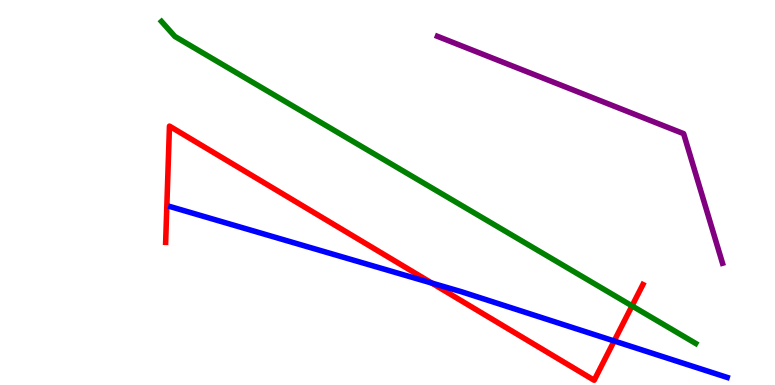[{'lines': ['blue', 'red'], 'intersections': [{'x': 5.57, 'y': 2.65}, {'x': 7.92, 'y': 1.14}]}, {'lines': ['green', 'red'], 'intersections': [{'x': 8.16, 'y': 2.05}]}, {'lines': ['purple', 'red'], 'intersections': []}, {'lines': ['blue', 'green'], 'intersections': []}, {'lines': ['blue', 'purple'], 'intersections': []}, {'lines': ['green', 'purple'], 'intersections': []}]